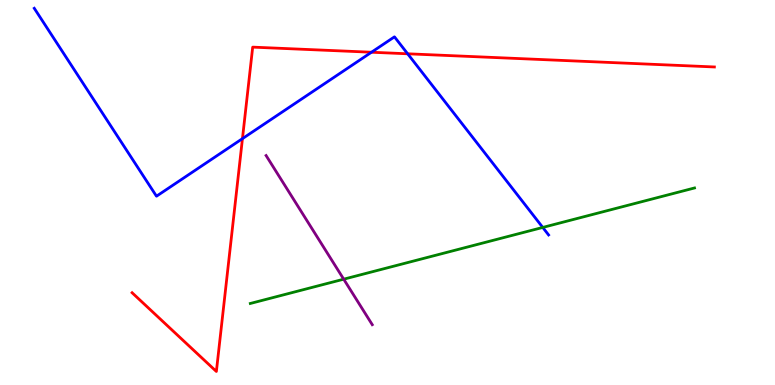[{'lines': ['blue', 'red'], 'intersections': [{'x': 3.13, 'y': 6.4}, {'x': 4.79, 'y': 8.64}, {'x': 5.26, 'y': 8.6}]}, {'lines': ['green', 'red'], 'intersections': []}, {'lines': ['purple', 'red'], 'intersections': []}, {'lines': ['blue', 'green'], 'intersections': [{'x': 7.0, 'y': 4.09}]}, {'lines': ['blue', 'purple'], 'intersections': []}, {'lines': ['green', 'purple'], 'intersections': [{'x': 4.43, 'y': 2.75}]}]